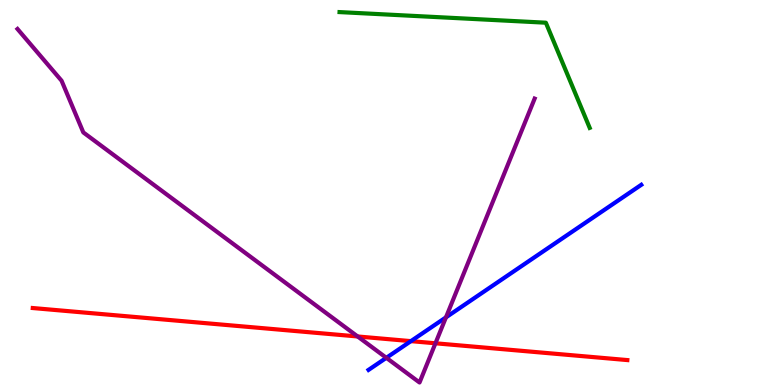[{'lines': ['blue', 'red'], 'intersections': [{'x': 5.3, 'y': 1.14}]}, {'lines': ['green', 'red'], 'intersections': []}, {'lines': ['purple', 'red'], 'intersections': [{'x': 4.61, 'y': 1.26}, {'x': 5.62, 'y': 1.08}]}, {'lines': ['blue', 'green'], 'intersections': []}, {'lines': ['blue', 'purple'], 'intersections': [{'x': 4.99, 'y': 0.706}, {'x': 5.75, 'y': 1.76}]}, {'lines': ['green', 'purple'], 'intersections': []}]